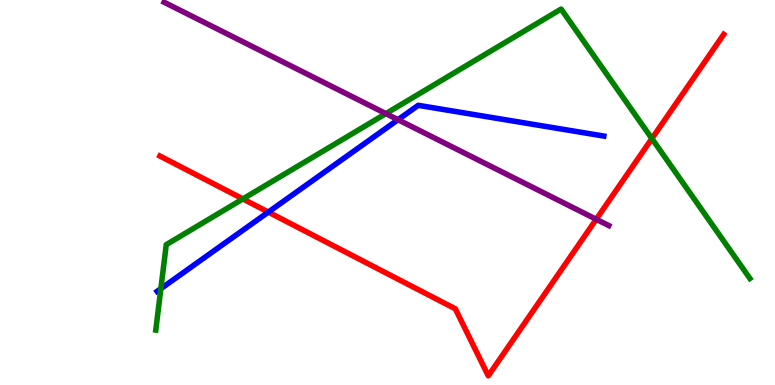[{'lines': ['blue', 'red'], 'intersections': [{'x': 3.46, 'y': 4.49}]}, {'lines': ['green', 'red'], 'intersections': [{'x': 3.13, 'y': 4.83}, {'x': 8.41, 'y': 6.4}]}, {'lines': ['purple', 'red'], 'intersections': [{'x': 7.69, 'y': 4.31}]}, {'lines': ['blue', 'green'], 'intersections': [{'x': 2.08, 'y': 2.5}]}, {'lines': ['blue', 'purple'], 'intersections': [{'x': 5.14, 'y': 6.89}]}, {'lines': ['green', 'purple'], 'intersections': [{'x': 4.98, 'y': 7.05}]}]